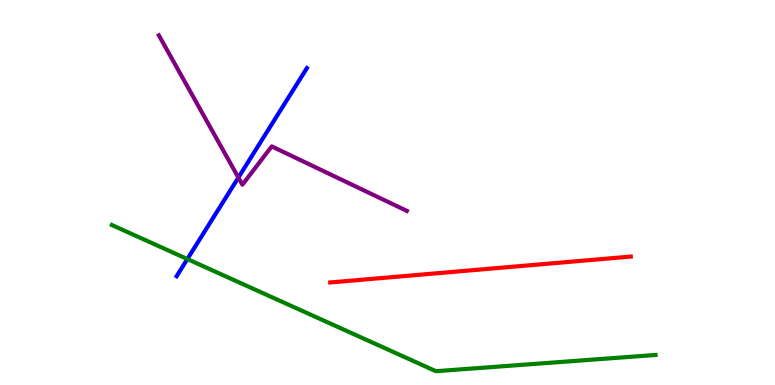[{'lines': ['blue', 'red'], 'intersections': []}, {'lines': ['green', 'red'], 'intersections': []}, {'lines': ['purple', 'red'], 'intersections': []}, {'lines': ['blue', 'green'], 'intersections': [{'x': 2.42, 'y': 3.27}]}, {'lines': ['blue', 'purple'], 'intersections': [{'x': 3.08, 'y': 5.39}]}, {'lines': ['green', 'purple'], 'intersections': []}]